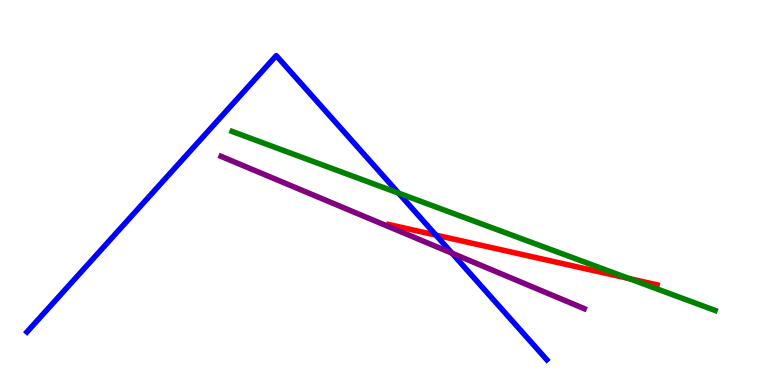[{'lines': ['blue', 'red'], 'intersections': [{'x': 5.62, 'y': 3.89}]}, {'lines': ['green', 'red'], 'intersections': [{'x': 8.12, 'y': 2.77}]}, {'lines': ['purple', 'red'], 'intersections': []}, {'lines': ['blue', 'green'], 'intersections': [{'x': 5.14, 'y': 4.98}]}, {'lines': ['blue', 'purple'], 'intersections': [{'x': 5.83, 'y': 3.42}]}, {'lines': ['green', 'purple'], 'intersections': []}]